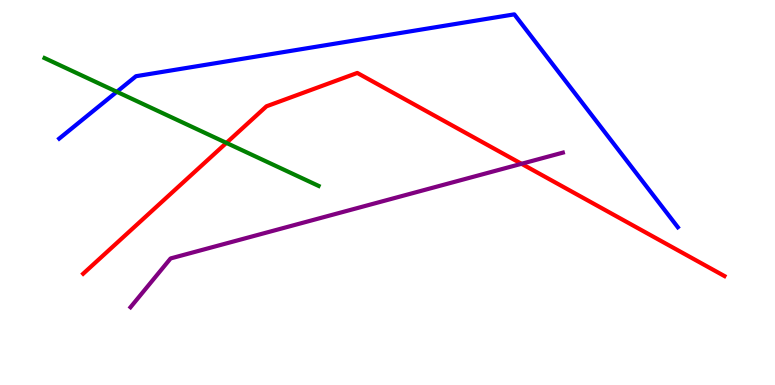[{'lines': ['blue', 'red'], 'intersections': []}, {'lines': ['green', 'red'], 'intersections': [{'x': 2.92, 'y': 6.29}]}, {'lines': ['purple', 'red'], 'intersections': [{'x': 6.73, 'y': 5.75}]}, {'lines': ['blue', 'green'], 'intersections': [{'x': 1.51, 'y': 7.62}]}, {'lines': ['blue', 'purple'], 'intersections': []}, {'lines': ['green', 'purple'], 'intersections': []}]